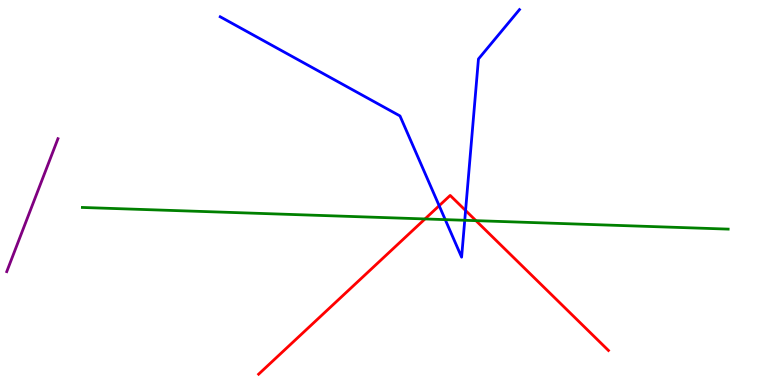[{'lines': ['blue', 'red'], 'intersections': [{'x': 5.67, 'y': 4.66}, {'x': 6.01, 'y': 4.53}]}, {'lines': ['green', 'red'], 'intersections': [{'x': 5.48, 'y': 4.31}, {'x': 6.14, 'y': 4.27}]}, {'lines': ['purple', 'red'], 'intersections': []}, {'lines': ['blue', 'green'], 'intersections': [{'x': 5.74, 'y': 4.3}, {'x': 6.0, 'y': 4.28}]}, {'lines': ['blue', 'purple'], 'intersections': []}, {'lines': ['green', 'purple'], 'intersections': []}]